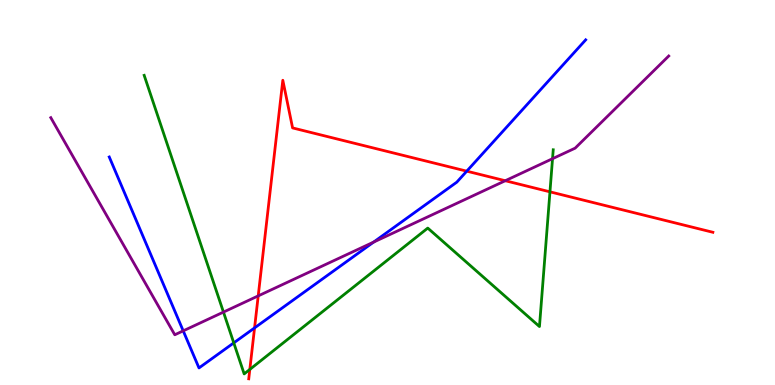[{'lines': ['blue', 'red'], 'intersections': [{'x': 3.28, 'y': 1.48}, {'x': 6.02, 'y': 5.55}]}, {'lines': ['green', 'red'], 'intersections': [{'x': 3.22, 'y': 0.405}, {'x': 7.1, 'y': 5.02}]}, {'lines': ['purple', 'red'], 'intersections': [{'x': 3.33, 'y': 2.31}, {'x': 6.52, 'y': 5.31}]}, {'lines': ['blue', 'green'], 'intersections': [{'x': 3.02, 'y': 1.09}]}, {'lines': ['blue', 'purple'], 'intersections': [{'x': 2.36, 'y': 1.41}, {'x': 4.82, 'y': 3.71}]}, {'lines': ['green', 'purple'], 'intersections': [{'x': 2.88, 'y': 1.89}, {'x': 7.13, 'y': 5.88}]}]